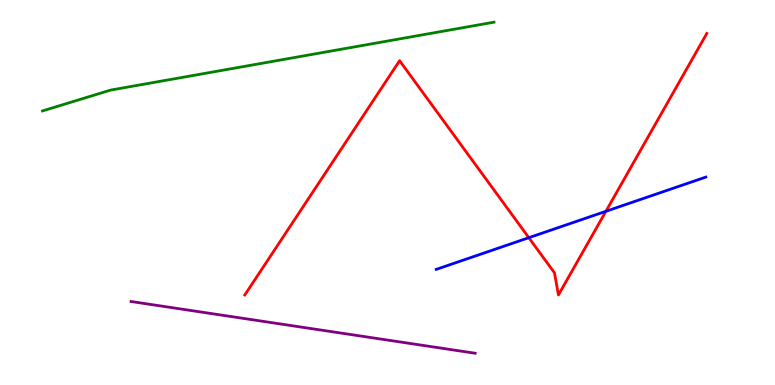[{'lines': ['blue', 'red'], 'intersections': [{'x': 6.82, 'y': 3.83}, {'x': 7.82, 'y': 4.51}]}, {'lines': ['green', 'red'], 'intersections': []}, {'lines': ['purple', 'red'], 'intersections': []}, {'lines': ['blue', 'green'], 'intersections': []}, {'lines': ['blue', 'purple'], 'intersections': []}, {'lines': ['green', 'purple'], 'intersections': []}]